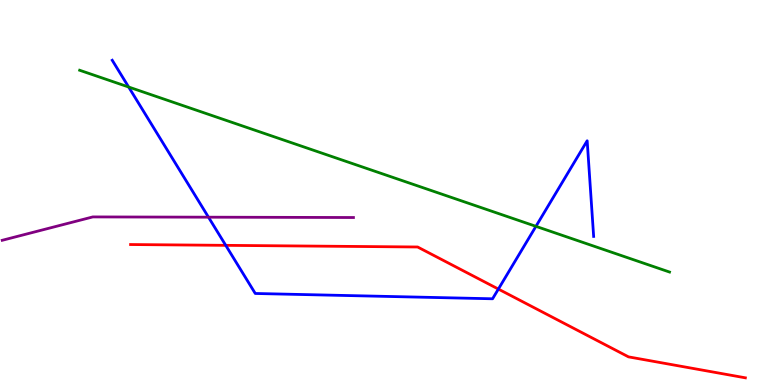[{'lines': ['blue', 'red'], 'intersections': [{'x': 2.91, 'y': 3.63}, {'x': 6.43, 'y': 2.49}]}, {'lines': ['green', 'red'], 'intersections': []}, {'lines': ['purple', 'red'], 'intersections': []}, {'lines': ['blue', 'green'], 'intersections': [{'x': 1.66, 'y': 7.74}, {'x': 6.92, 'y': 4.12}]}, {'lines': ['blue', 'purple'], 'intersections': [{'x': 2.69, 'y': 4.36}]}, {'lines': ['green', 'purple'], 'intersections': []}]